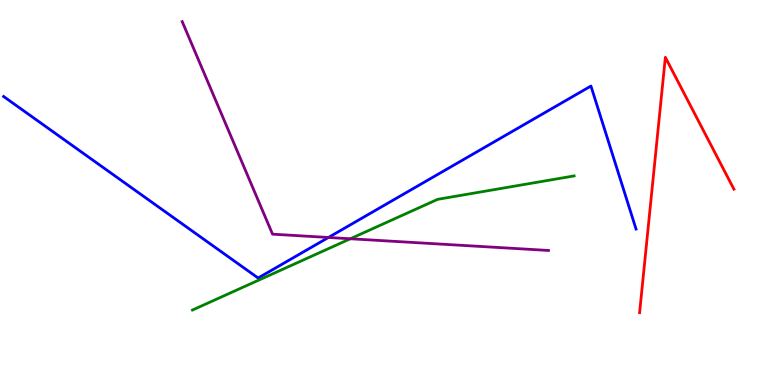[{'lines': ['blue', 'red'], 'intersections': []}, {'lines': ['green', 'red'], 'intersections': []}, {'lines': ['purple', 'red'], 'intersections': []}, {'lines': ['blue', 'green'], 'intersections': []}, {'lines': ['blue', 'purple'], 'intersections': [{'x': 4.24, 'y': 3.83}]}, {'lines': ['green', 'purple'], 'intersections': [{'x': 4.52, 'y': 3.8}]}]